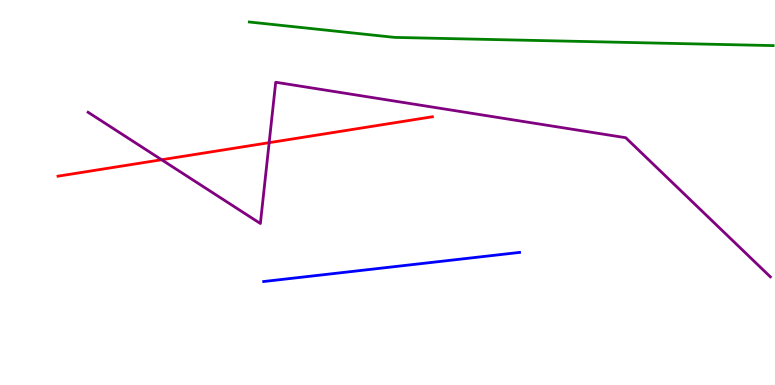[{'lines': ['blue', 'red'], 'intersections': []}, {'lines': ['green', 'red'], 'intersections': []}, {'lines': ['purple', 'red'], 'intersections': [{'x': 2.09, 'y': 5.85}, {'x': 3.47, 'y': 6.29}]}, {'lines': ['blue', 'green'], 'intersections': []}, {'lines': ['blue', 'purple'], 'intersections': []}, {'lines': ['green', 'purple'], 'intersections': []}]